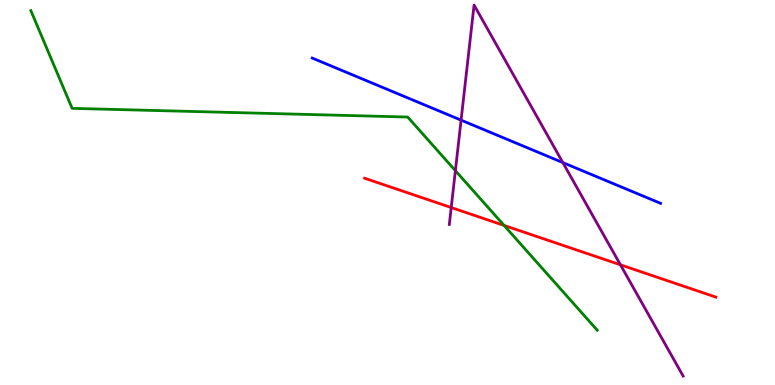[{'lines': ['blue', 'red'], 'intersections': []}, {'lines': ['green', 'red'], 'intersections': [{'x': 6.5, 'y': 4.14}]}, {'lines': ['purple', 'red'], 'intersections': [{'x': 5.82, 'y': 4.61}, {'x': 8.01, 'y': 3.12}]}, {'lines': ['blue', 'green'], 'intersections': []}, {'lines': ['blue', 'purple'], 'intersections': [{'x': 5.95, 'y': 6.88}, {'x': 7.26, 'y': 5.78}]}, {'lines': ['green', 'purple'], 'intersections': [{'x': 5.88, 'y': 5.57}]}]